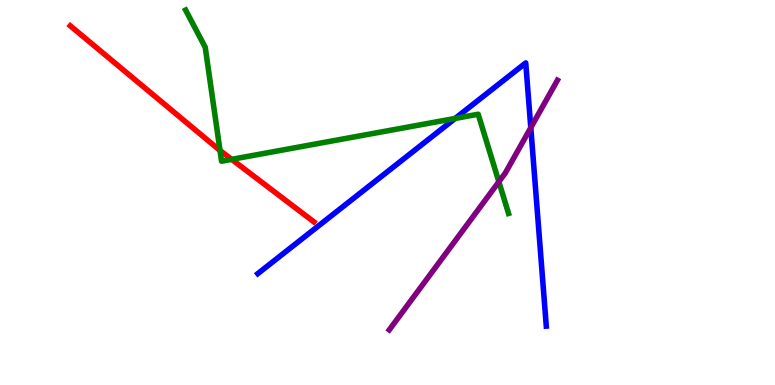[{'lines': ['blue', 'red'], 'intersections': []}, {'lines': ['green', 'red'], 'intersections': [{'x': 2.84, 'y': 6.09}, {'x': 2.99, 'y': 5.86}]}, {'lines': ['purple', 'red'], 'intersections': []}, {'lines': ['blue', 'green'], 'intersections': [{'x': 5.87, 'y': 6.92}]}, {'lines': ['blue', 'purple'], 'intersections': [{'x': 6.85, 'y': 6.68}]}, {'lines': ['green', 'purple'], 'intersections': [{'x': 6.44, 'y': 5.28}]}]